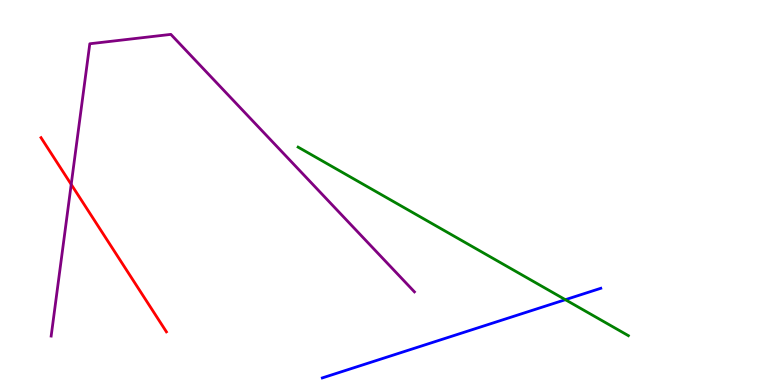[{'lines': ['blue', 'red'], 'intersections': []}, {'lines': ['green', 'red'], 'intersections': []}, {'lines': ['purple', 'red'], 'intersections': [{'x': 0.919, 'y': 5.21}]}, {'lines': ['blue', 'green'], 'intersections': [{'x': 7.3, 'y': 2.22}]}, {'lines': ['blue', 'purple'], 'intersections': []}, {'lines': ['green', 'purple'], 'intersections': []}]